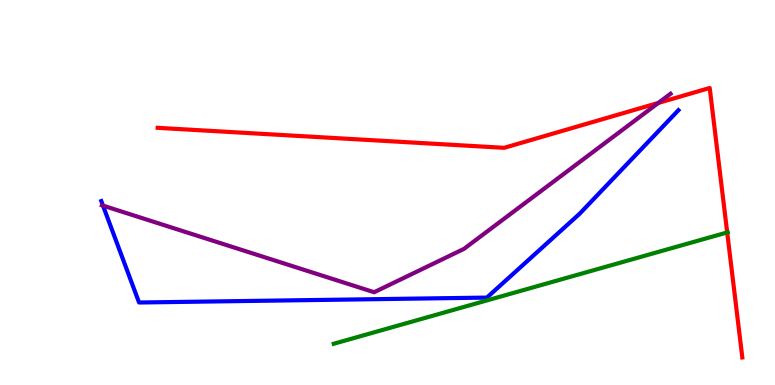[{'lines': ['blue', 'red'], 'intersections': []}, {'lines': ['green', 'red'], 'intersections': [{'x': 9.38, 'y': 3.96}]}, {'lines': ['purple', 'red'], 'intersections': [{'x': 8.49, 'y': 7.33}]}, {'lines': ['blue', 'green'], 'intersections': []}, {'lines': ['blue', 'purple'], 'intersections': [{'x': 1.33, 'y': 4.66}]}, {'lines': ['green', 'purple'], 'intersections': []}]